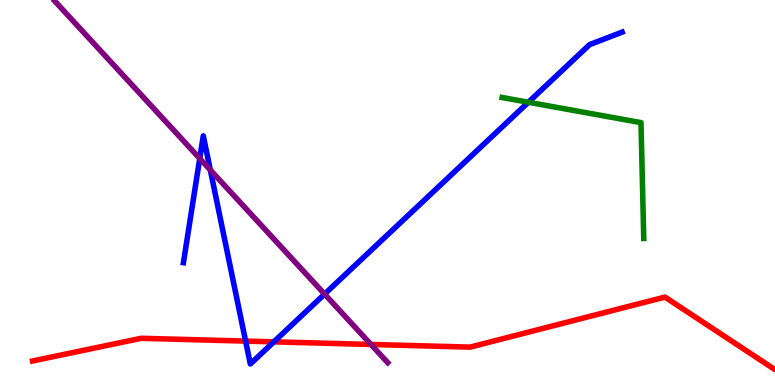[{'lines': ['blue', 'red'], 'intersections': [{'x': 3.17, 'y': 1.14}, {'x': 3.53, 'y': 1.12}]}, {'lines': ['green', 'red'], 'intersections': []}, {'lines': ['purple', 'red'], 'intersections': [{'x': 4.79, 'y': 1.05}]}, {'lines': ['blue', 'green'], 'intersections': [{'x': 6.82, 'y': 7.34}]}, {'lines': ['blue', 'purple'], 'intersections': [{'x': 2.58, 'y': 5.88}, {'x': 2.71, 'y': 5.58}, {'x': 4.19, 'y': 2.36}]}, {'lines': ['green', 'purple'], 'intersections': []}]